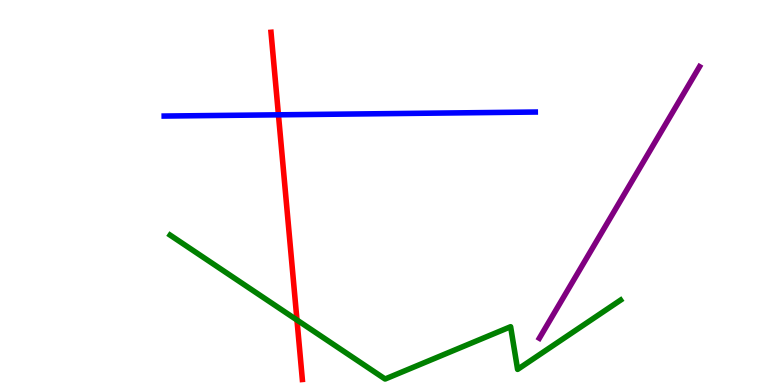[{'lines': ['blue', 'red'], 'intersections': [{'x': 3.59, 'y': 7.02}]}, {'lines': ['green', 'red'], 'intersections': [{'x': 3.83, 'y': 1.69}]}, {'lines': ['purple', 'red'], 'intersections': []}, {'lines': ['blue', 'green'], 'intersections': []}, {'lines': ['blue', 'purple'], 'intersections': []}, {'lines': ['green', 'purple'], 'intersections': []}]